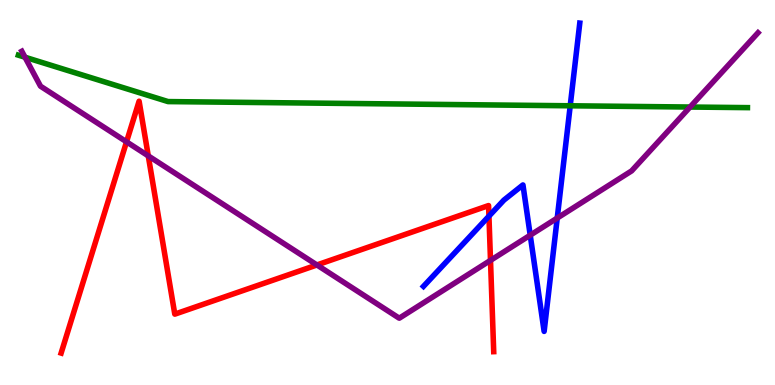[{'lines': ['blue', 'red'], 'intersections': [{'x': 6.31, 'y': 4.39}]}, {'lines': ['green', 'red'], 'intersections': []}, {'lines': ['purple', 'red'], 'intersections': [{'x': 1.63, 'y': 6.32}, {'x': 1.91, 'y': 5.95}, {'x': 4.09, 'y': 3.12}, {'x': 6.33, 'y': 3.24}]}, {'lines': ['blue', 'green'], 'intersections': [{'x': 7.36, 'y': 7.25}]}, {'lines': ['blue', 'purple'], 'intersections': [{'x': 6.84, 'y': 3.89}, {'x': 7.19, 'y': 4.34}]}, {'lines': ['green', 'purple'], 'intersections': [{'x': 0.323, 'y': 8.51}, {'x': 8.9, 'y': 7.22}]}]